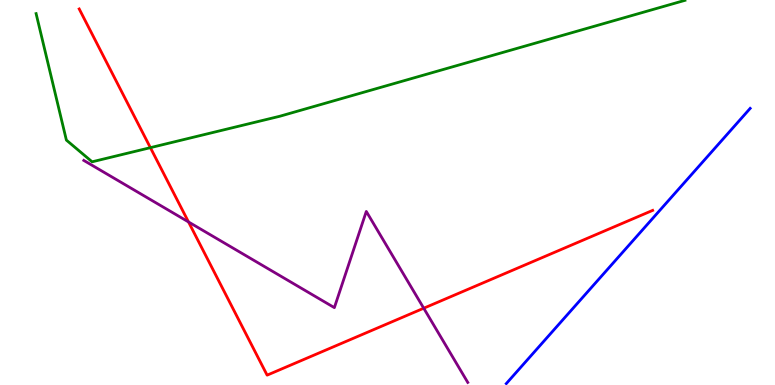[{'lines': ['blue', 'red'], 'intersections': []}, {'lines': ['green', 'red'], 'intersections': [{'x': 1.94, 'y': 6.16}]}, {'lines': ['purple', 'red'], 'intersections': [{'x': 2.43, 'y': 4.24}, {'x': 5.47, 'y': 1.99}]}, {'lines': ['blue', 'green'], 'intersections': []}, {'lines': ['blue', 'purple'], 'intersections': []}, {'lines': ['green', 'purple'], 'intersections': []}]